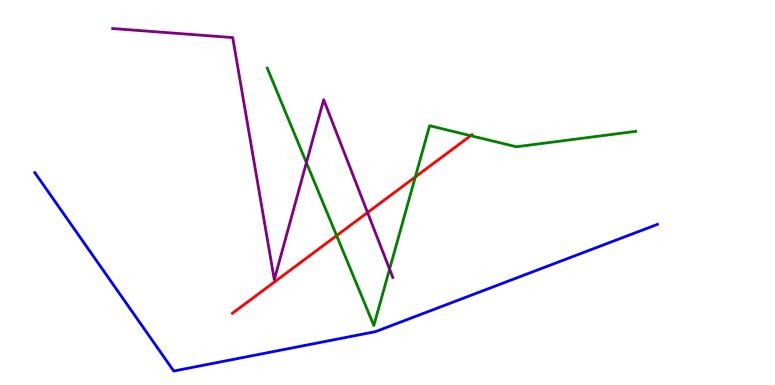[{'lines': ['blue', 'red'], 'intersections': []}, {'lines': ['green', 'red'], 'intersections': [{'x': 4.34, 'y': 3.88}, {'x': 5.36, 'y': 5.4}, {'x': 6.07, 'y': 6.48}]}, {'lines': ['purple', 'red'], 'intersections': [{'x': 4.74, 'y': 4.48}]}, {'lines': ['blue', 'green'], 'intersections': []}, {'lines': ['blue', 'purple'], 'intersections': []}, {'lines': ['green', 'purple'], 'intersections': [{'x': 3.95, 'y': 5.78}, {'x': 5.03, 'y': 3.01}]}]